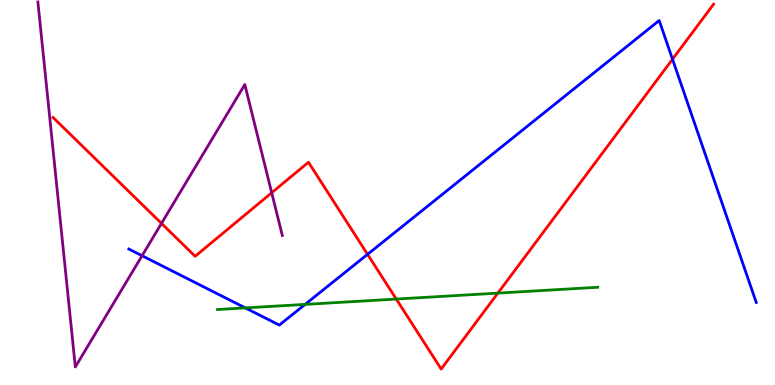[{'lines': ['blue', 'red'], 'intersections': [{'x': 4.74, 'y': 3.39}, {'x': 8.68, 'y': 8.46}]}, {'lines': ['green', 'red'], 'intersections': [{'x': 5.11, 'y': 2.23}, {'x': 6.42, 'y': 2.39}]}, {'lines': ['purple', 'red'], 'intersections': [{'x': 2.08, 'y': 4.2}, {'x': 3.51, 'y': 4.99}]}, {'lines': ['blue', 'green'], 'intersections': [{'x': 3.17, 'y': 2.0}, {'x': 3.94, 'y': 2.09}]}, {'lines': ['blue', 'purple'], 'intersections': [{'x': 1.83, 'y': 3.36}]}, {'lines': ['green', 'purple'], 'intersections': []}]